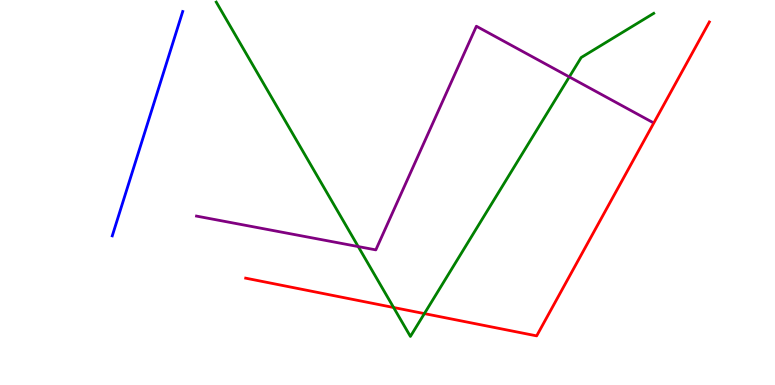[{'lines': ['blue', 'red'], 'intersections': []}, {'lines': ['green', 'red'], 'intersections': [{'x': 5.08, 'y': 2.01}, {'x': 5.48, 'y': 1.85}]}, {'lines': ['purple', 'red'], 'intersections': []}, {'lines': ['blue', 'green'], 'intersections': []}, {'lines': ['blue', 'purple'], 'intersections': []}, {'lines': ['green', 'purple'], 'intersections': [{'x': 4.62, 'y': 3.6}, {'x': 7.35, 'y': 8.0}]}]